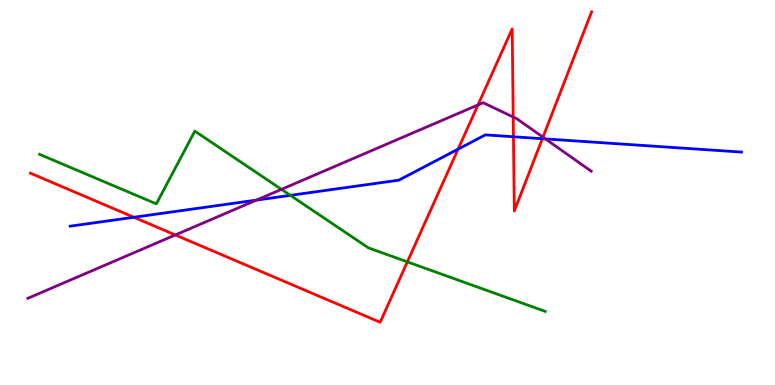[{'lines': ['blue', 'red'], 'intersections': [{'x': 1.73, 'y': 4.36}, {'x': 5.91, 'y': 6.13}, {'x': 6.63, 'y': 6.45}, {'x': 7.0, 'y': 6.4}]}, {'lines': ['green', 'red'], 'intersections': [{'x': 5.26, 'y': 3.2}]}, {'lines': ['purple', 'red'], 'intersections': [{'x': 2.26, 'y': 3.9}, {'x': 6.17, 'y': 7.27}, {'x': 6.62, 'y': 6.96}, {'x': 7.01, 'y': 6.44}]}, {'lines': ['blue', 'green'], 'intersections': [{'x': 3.75, 'y': 4.93}]}, {'lines': ['blue', 'purple'], 'intersections': [{'x': 3.31, 'y': 4.8}, {'x': 7.04, 'y': 6.39}]}, {'lines': ['green', 'purple'], 'intersections': [{'x': 3.63, 'y': 5.08}]}]